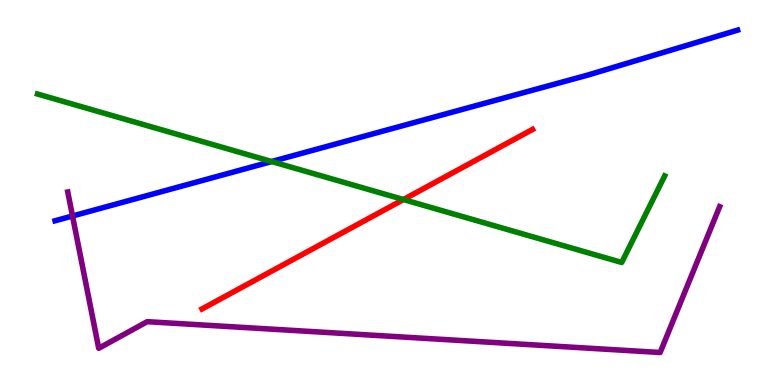[{'lines': ['blue', 'red'], 'intersections': []}, {'lines': ['green', 'red'], 'intersections': [{'x': 5.21, 'y': 4.82}]}, {'lines': ['purple', 'red'], 'intersections': []}, {'lines': ['blue', 'green'], 'intersections': [{'x': 3.51, 'y': 5.8}]}, {'lines': ['blue', 'purple'], 'intersections': [{'x': 0.936, 'y': 4.39}]}, {'lines': ['green', 'purple'], 'intersections': []}]